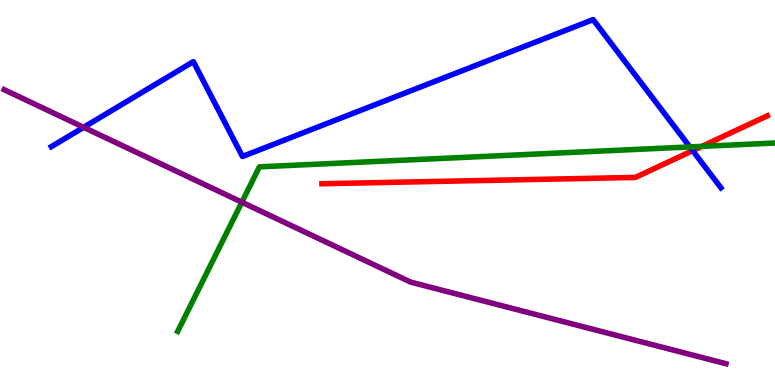[{'lines': ['blue', 'red'], 'intersections': [{'x': 8.94, 'y': 6.09}]}, {'lines': ['green', 'red'], 'intersections': [{'x': 9.06, 'y': 6.2}]}, {'lines': ['purple', 'red'], 'intersections': []}, {'lines': ['blue', 'green'], 'intersections': [{'x': 8.9, 'y': 6.18}]}, {'lines': ['blue', 'purple'], 'intersections': [{'x': 1.08, 'y': 6.69}]}, {'lines': ['green', 'purple'], 'intersections': [{'x': 3.12, 'y': 4.75}]}]